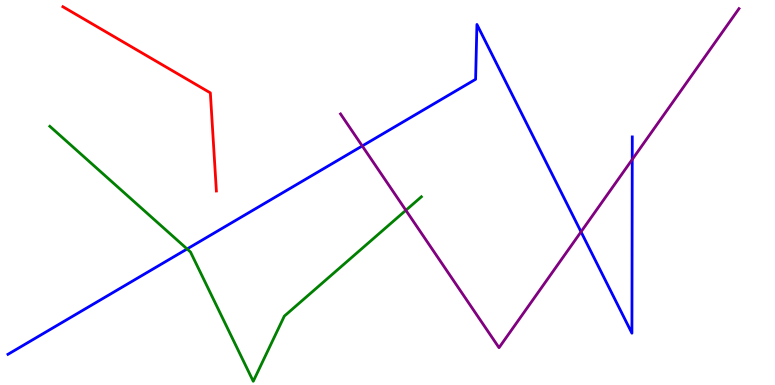[{'lines': ['blue', 'red'], 'intersections': []}, {'lines': ['green', 'red'], 'intersections': []}, {'lines': ['purple', 'red'], 'intersections': []}, {'lines': ['blue', 'green'], 'intersections': [{'x': 2.41, 'y': 3.53}]}, {'lines': ['blue', 'purple'], 'intersections': [{'x': 4.67, 'y': 6.21}, {'x': 7.5, 'y': 3.98}, {'x': 8.16, 'y': 5.86}]}, {'lines': ['green', 'purple'], 'intersections': [{'x': 5.24, 'y': 4.54}]}]